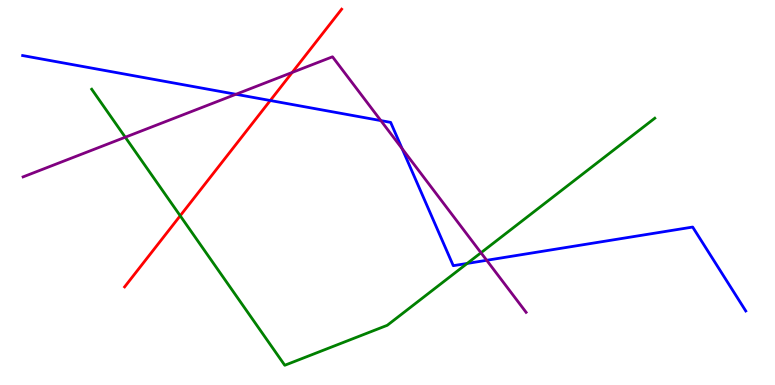[{'lines': ['blue', 'red'], 'intersections': [{'x': 3.49, 'y': 7.39}]}, {'lines': ['green', 'red'], 'intersections': [{'x': 2.33, 'y': 4.4}]}, {'lines': ['purple', 'red'], 'intersections': [{'x': 3.77, 'y': 8.12}]}, {'lines': ['blue', 'green'], 'intersections': [{'x': 6.03, 'y': 3.16}]}, {'lines': ['blue', 'purple'], 'intersections': [{'x': 3.04, 'y': 7.55}, {'x': 4.91, 'y': 6.87}, {'x': 5.19, 'y': 6.14}, {'x': 6.28, 'y': 3.24}]}, {'lines': ['green', 'purple'], 'intersections': [{'x': 1.62, 'y': 6.44}, {'x': 6.21, 'y': 3.43}]}]